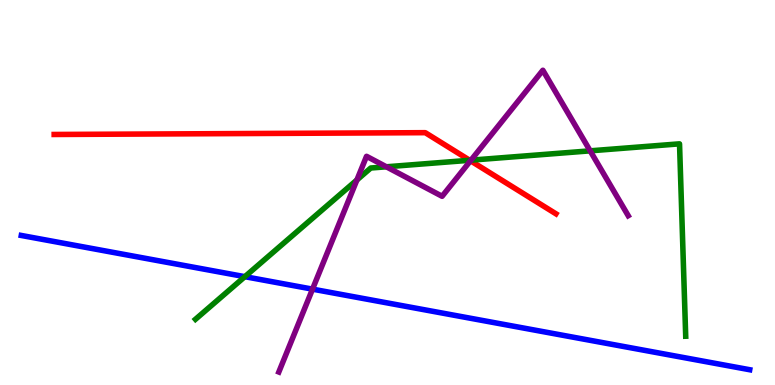[{'lines': ['blue', 'red'], 'intersections': []}, {'lines': ['green', 'red'], 'intersections': [{'x': 6.06, 'y': 5.84}]}, {'lines': ['purple', 'red'], 'intersections': [{'x': 6.07, 'y': 5.82}]}, {'lines': ['blue', 'green'], 'intersections': [{'x': 3.16, 'y': 2.81}]}, {'lines': ['blue', 'purple'], 'intersections': [{'x': 4.03, 'y': 2.49}]}, {'lines': ['green', 'purple'], 'intersections': [{'x': 4.61, 'y': 5.32}, {'x': 4.99, 'y': 5.67}, {'x': 6.08, 'y': 5.84}, {'x': 7.61, 'y': 6.08}]}]